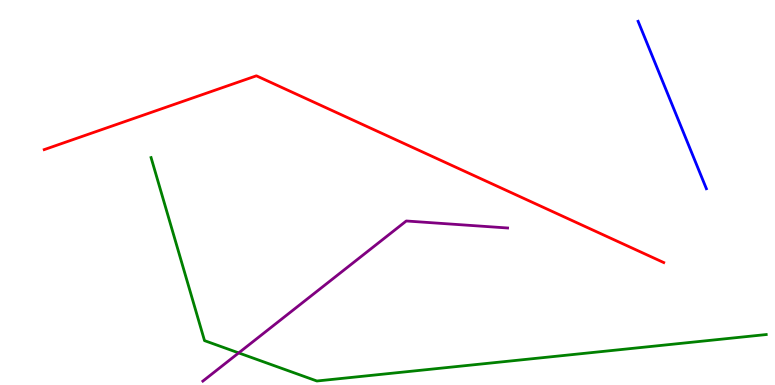[{'lines': ['blue', 'red'], 'intersections': []}, {'lines': ['green', 'red'], 'intersections': []}, {'lines': ['purple', 'red'], 'intersections': []}, {'lines': ['blue', 'green'], 'intersections': []}, {'lines': ['blue', 'purple'], 'intersections': []}, {'lines': ['green', 'purple'], 'intersections': [{'x': 3.08, 'y': 0.834}]}]